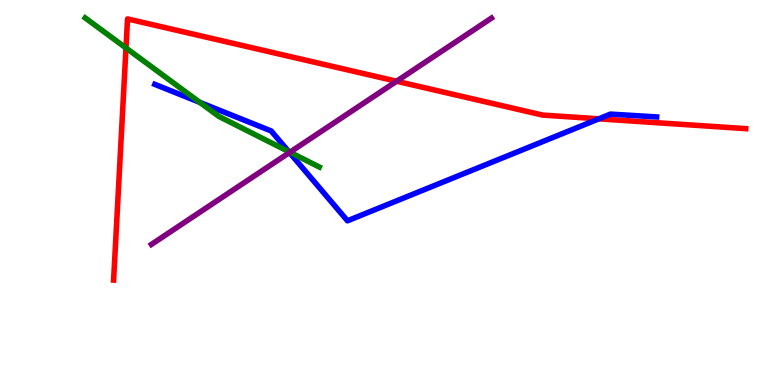[{'lines': ['blue', 'red'], 'intersections': [{'x': 7.73, 'y': 6.91}]}, {'lines': ['green', 'red'], 'intersections': [{'x': 1.63, 'y': 8.75}]}, {'lines': ['purple', 'red'], 'intersections': [{'x': 5.12, 'y': 7.89}]}, {'lines': ['blue', 'green'], 'intersections': [{'x': 2.58, 'y': 7.34}, {'x': 3.73, 'y': 6.06}]}, {'lines': ['blue', 'purple'], 'intersections': [{'x': 3.74, 'y': 6.04}]}, {'lines': ['green', 'purple'], 'intersections': [{'x': 3.74, 'y': 6.05}]}]